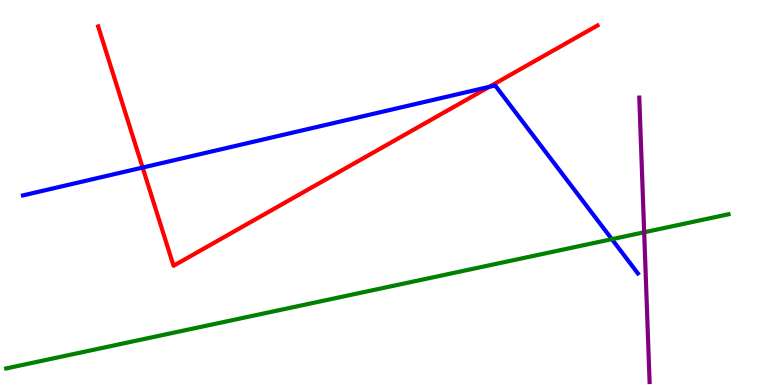[{'lines': ['blue', 'red'], 'intersections': [{'x': 1.84, 'y': 5.65}, {'x': 6.31, 'y': 7.74}]}, {'lines': ['green', 'red'], 'intersections': []}, {'lines': ['purple', 'red'], 'intersections': []}, {'lines': ['blue', 'green'], 'intersections': [{'x': 7.9, 'y': 3.79}]}, {'lines': ['blue', 'purple'], 'intersections': []}, {'lines': ['green', 'purple'], 'intersections': [{'x': 8.31, 'y': 3.97}]}]